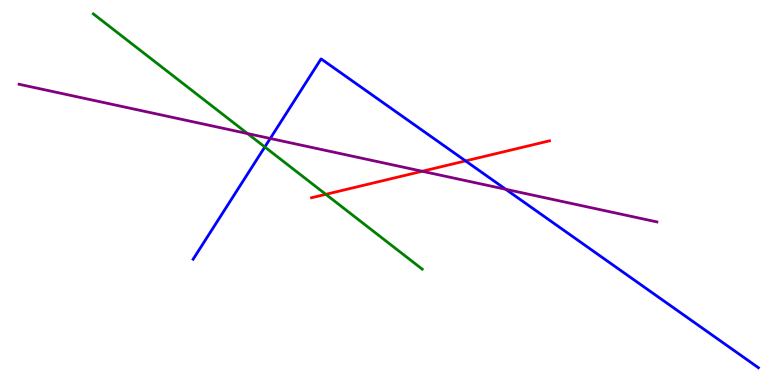[{'lines': ['blue', 'red'], 'intersections': [{'x': 6.01, 'y': 5.82}]}, {'lines': ['green', 'red'], 'intersections': [{'x': 4.2, 'y': 4.95}]}, {'lines': ['purple', 'red'], 'intersections': [{'x': 5.45, 'y': 5.55}]}, {'lines': ['blue', 'green'], 'intersections': [{'x': 3.42, 'y': 6.18}]}, {'lines': ['blue', 'purple'], 'intersections': [{'x': 3.49, 'y': 6.4}, {'x': 6.53, 'y': 5.08}]}, {'lines': ['green', 'purple'], 'intersections': [{'x': 3.19, 'y': 6.53}]}]